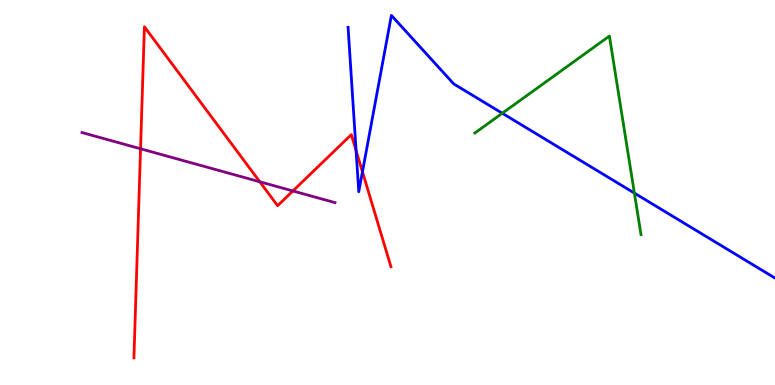[{'lines': ['blue', 'red'], 'intersections': [{'x': 4.59, 'y': 6.09}, {'x': 4.68, 'y': 5.54}]}, {'lines': ['green', 'red'], 'intersections': []}, {'lines': ['purple', 'red'], 'intersections': [{'x': 1.81, 'y': 6.14}, {'x': 3.35, 'y': 5.28}, {'x': 3.78, 'y': 5.04}]}, {'lines': ['blue', 'green'], 'intersections': [{'x': 6.48, 'y': 7.06}, {'x': 8.19, 'y': 4.98}]}, {'lines': ['blue', 'purple'], 'intersections': []}, {'lines': ['green', 'purple'], 'intersections': []}]